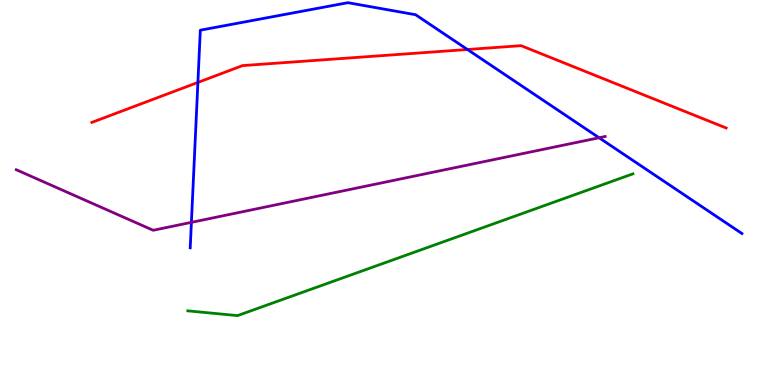[{'lines': ['blue', 'red'], 'intersections': [{'x': 2.55, 'y': 7.86}, {'x': 6.03, 'y': 8.71}]}, {'lines': ['green', 'red'], 'intersections': []}, {'lines': ['purple', 'red'], 'intersections': []}, {'lines': ['blue', 'green'], 'intersections': []}, {'lines': ['blue', 'purple'], 'intersections': [{'x': 2.47, 'y': 4.22}, {'x': 7.73, 'y': 6.42}]}, {'lines': ['green', 'purple'], 'intersections': []}]